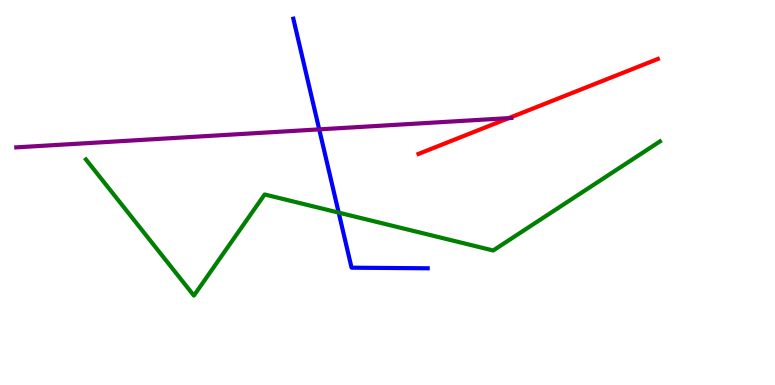[{'lines': ['blue', 'red'], 'intersections': []}, {'lines': ['green', 'red'], 'intersections': []}, {'lines': ['purple', 'red'], 'intersections': [{'x': 6.56, 'y': 6.93}]}, {'lines': ['blue', 'green'], 'intersections': [{'x': 4.37, 'y': 4.48}]}, {'lines': ['blue', 'purple'], 'intersections': [{'x': 4.12, 'y': 6.64}]}, {'lines': ['green', 'purple'], 'intersections': []}]